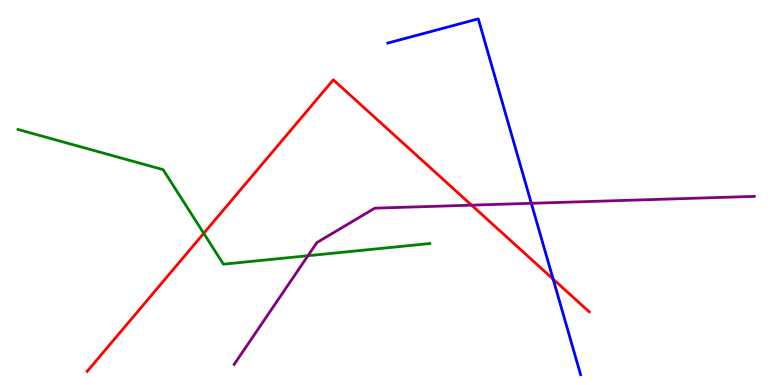[{'lines': ['blue', 'red'], 'intersections': [{'x': 7.14, 'y': 2.75}]}, {'lines': ['green', 'red'], 'intersections': [{'x': 2.63, 'y': 3.94}]}, {'lines': ['purple', 'red'], 'intersections': [{'x': 6.08, 'y': 4.67}]}, {'lines': ['blue', 'green'], 'intersections': []}, {'lines': ['blue', 'purple'], 'intersections': [{'x': 6.86, 'y': 4.72}]}, {'lines': ['green', 'purple'], 'intersections': [{'x': 3.97, 'y': 3.36}]}]